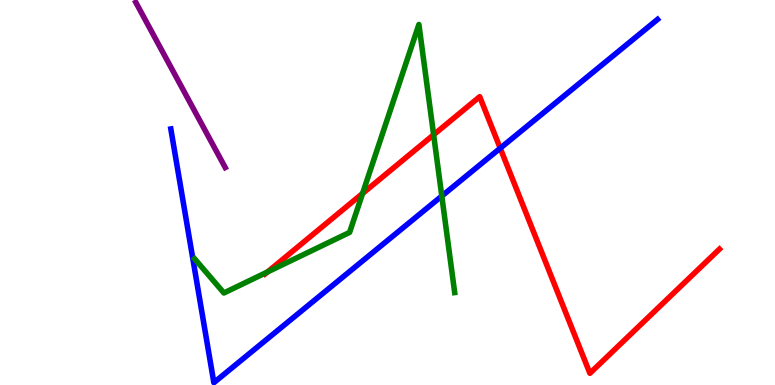[{'lines': ['blue', 'red'], 'intersections': [{'x': 6.45, 'y': 6.15}]}, {'lines': ['green', 'red'], 'intersections': [{'x': 3.45, 'y': 2.94}, {'x': 4.68, 'y': 4.98}, {'x': 5.6, 'y': 6.5}]}, {'lines': ['purple', 'red'], 'intersections': []}, {'lines': ['blue', 'green'], 'intersections': [{'x': 5.7, 'y': 4.91}]}, {'lines': ['blue', 'purple'], 'intersections': []}, {'lines': ['green', 'purple'], 'intersections': []}]